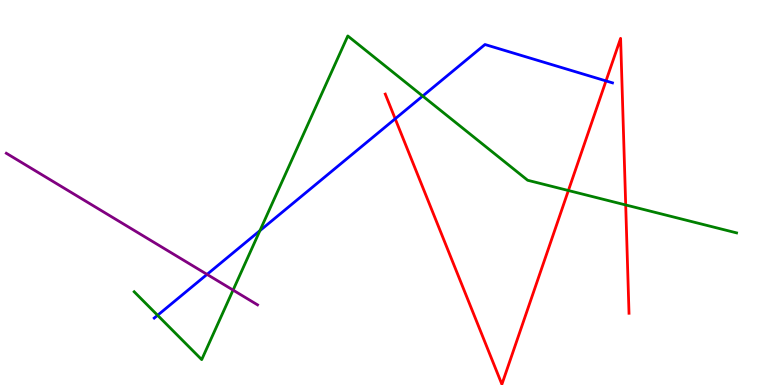[{'lines': ['blue', 'red'], 'intersections': [{'x': 5.1, 'y': 6.91}, {'x': 7.82, 'y': 7.9}]}, {'lines': ['green', 'red'], 'intersections': [{'x': 7.33, 'y': 5.05}, {'x': 8.07, 'y': 4.68}]}, {'lines': ['purple', 'red'], 'intersections': []}, {'lines': ['blue', 'green'], 'intersections': [{'x': 2.03, 'y': 1.81}, {'x': 3.35, 'y': 4.01}, {'x': 5.45, 'y': 7.51}]}, {'lines': ['blue', 'purple'], 'intersections': [{'x': 2.67, 'y': 2.87}]}, {'lines': ['green', 'purple'], 'intersections': [{'x': 3.01, 'y': 2.47}]}]